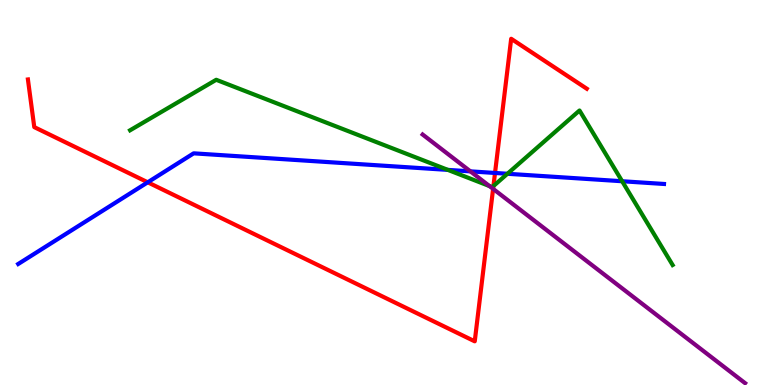[{'lines': ['blue', 'red'], 'intersections': [{'x': 1.91, 'y': 5.26}, {'x': 6.39, 'y': 5.51}]}, {'lines': ['green', 'red'], 'intersections': [{'x': 6.37, 'y': 5.17}]}, {'lines': ['purple', 'red'], 'intersections': [{'x': 6.36, 'y': 5.09}]}, {'lines': ['blue', 'green'], 'intersections': [{'x': 5.78, 'y': 5.59}, {'x': 6.55, 'y': 5.49}, {'x': 8.03, 'y': 5.29}]}, {'lines': ['blue', 'purple'], 'intersections': [{'x': 6.07, 'y': 5.55}]}, {'lines': ['green', 'purple'], 'intersections': [{'x': 6.32, 'y': 5.17}]}]